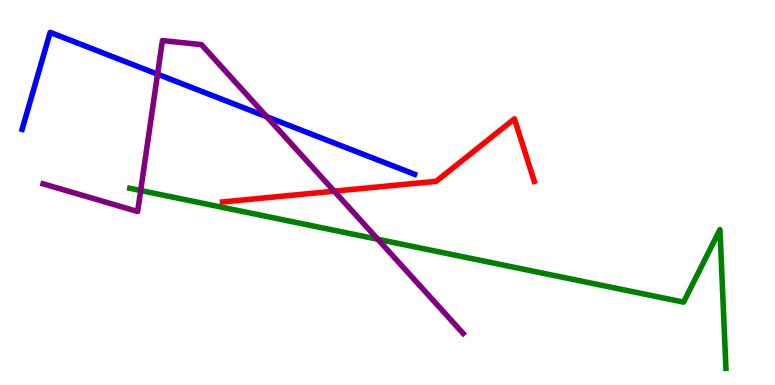[{'lines': ['blue', 'red'], 'intersections': []}, {'lines': ['green', 'red'], 'intersections': []}, {'lines': ['purple', 'red'], 'intersections': [{'x': 4.31, 'y': 5.03}]}, {'lines': ['blue', 'green'], 'intersections': []}, {'lines': ['blue', 'purple'], 'intersections': [{'x': 2.03, 'y': 8.07}, {'x': 3.44, 'y': 6.97}]}, {'lines': ['green', 'purple'], 'intersections': [{'x': 1.82, 'y': 5.05}, {'x': 4.87, 'y': 3.79}]}]